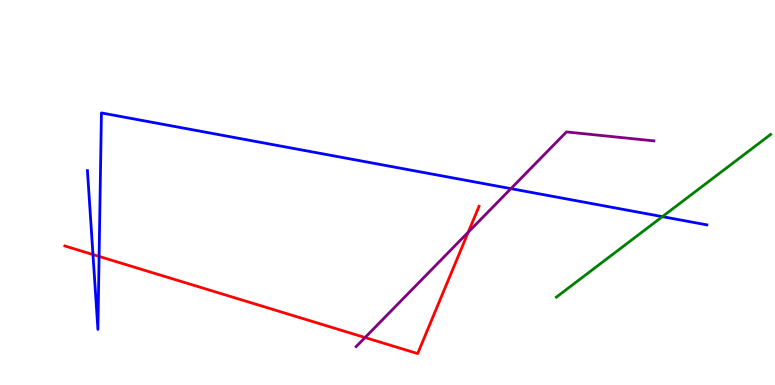[{'lines': ['blue', 'red'], 'intersections': [{'x': 1.2, 'y': 3.39}, {'x': 1.28, 'y': 3.34}]}, {'lines': ['green', 'red'], 'intersections': []}, {'lines': ['purple', 'red'], 'intersections': [{'x': 4.71, 'y': 1.23}, {'x': 6.04, 'y': 3.97}]}, {'lines': ['blue', 'green'], 'intersections': [{'x': 8.55, 'y': 4.37}]}, {'lines': ['blue', 'purple'], 'intersections': [{'x': 6.59, 'y': 5.1}]}, {'lines': ['green', 'purple'], 'intersections': []}]